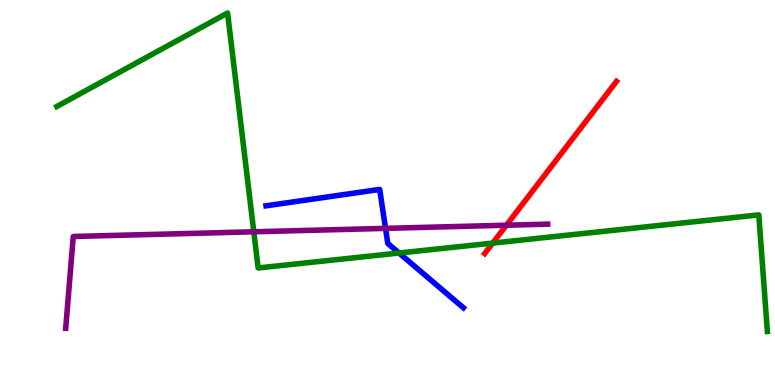[{'lines': ['blue', 'red'], 'intersections': []}, {'lines': ['green', 'red'], 'intersections': [{'x': 6.36, 'y': 3.69}]}, {'lines': ['purple', 'red'], 'intersections': [{'x': 6.53, 'y': 4.15}]}, {'lines': ['blue', 'green'], 'intersections': [{'x': 5.15, 'y': 3.43}]}, {'lines': ['blue', 'purple'], 'intersections': [{'x': 4.97, 'y': 4.07}]}, {'lines': ['green', 'purple'], 'intersections': [{'x': 3.27, 'y': 3.98}]}]